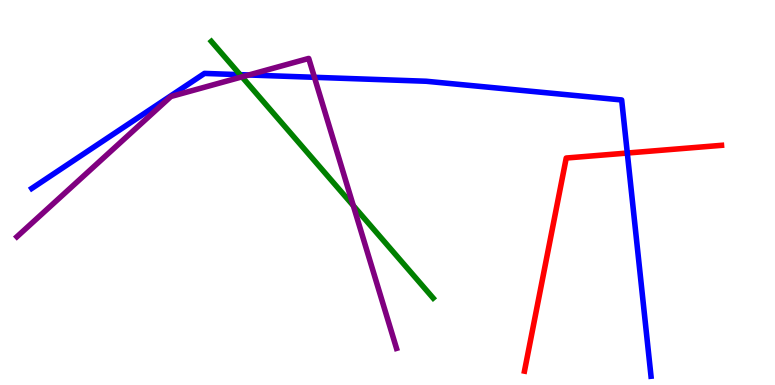[{'lines': ['blue', 'red'], 'intersections': [{'x': 8.09, 'y': 6.03}]}, {'lines': ['green', 'red'], 'intersections': []}, {'lines': ['purple', 'red'], 'intersections': []}, {'lines': ['blue', 'green'], 'intersections': [{'x': 3.1, 'y': 8.06}]}, {'lines': ['blue', 'purple'], 'intersections': [{'x': 3.21, 'y': 8.05}, {'x': 4.06, 'y': 7.99}]}, {'lines': ['green', 'purple'], 'intersections': [{'x': 3.12, 'y': 8.0}, {'x': 4.56, 'y': 4.66}]}]